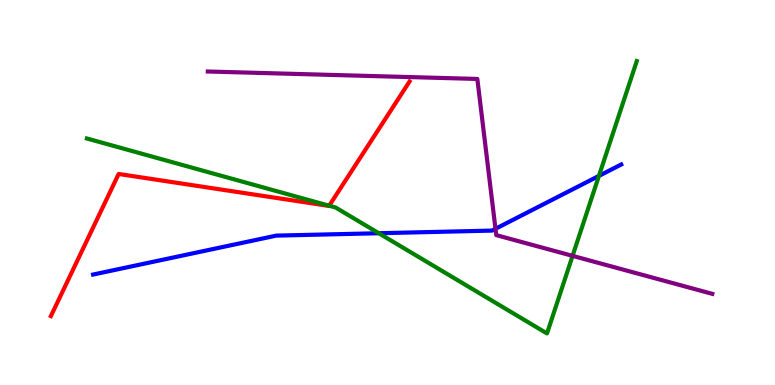[{'lines': ['blue', 'red'], 'intersections': []}, {'lines': ['green', 'red'], 'intersections': [{'x': 4.25, 'y': 4.66}]}, {'lines': ['purple', 'red'], 'intersections': []}, {'lines': ['blue', 'green'], 'intersections': [{'x': 4.89, 'y': 3.94}, {'x': 7.73, 'y': 5.43}]}, {'lines': ['blue', 'purple'], 'intersections': [{'x': 6.39, 'y': 4.06}]}, {'lines': ['green', 'purple'], 'intersections': [{'x': 7.39, 'y': 3.35}]}]